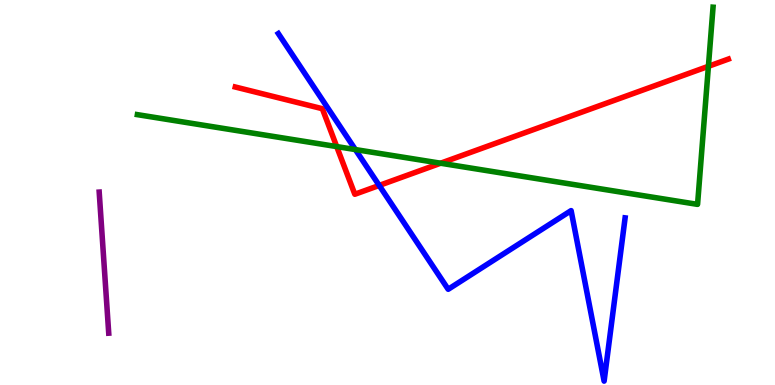[{'lines': ['blue', 'red'], 'intersections': [{'x': 4.89, 'y': 5.18}]}, {'lines': ['green', 'red'], 'intersections': [{'x': 4.34, 'y': 6.19}, {'x': 5.69, 'y': 5.76}, {'x': 9.14, 'y': 8.28}]}, {'lines': ['purple', 'red'], 'intersections': []}, {'lines': ['blue', 'green'], 'intersections': [{'x': 4.59, 'y': 6.12}]}, {'lines': ['blue', 'purple'], 'intersections': []}, {'lines': ['green', 'purple'], 'intersections': []}]